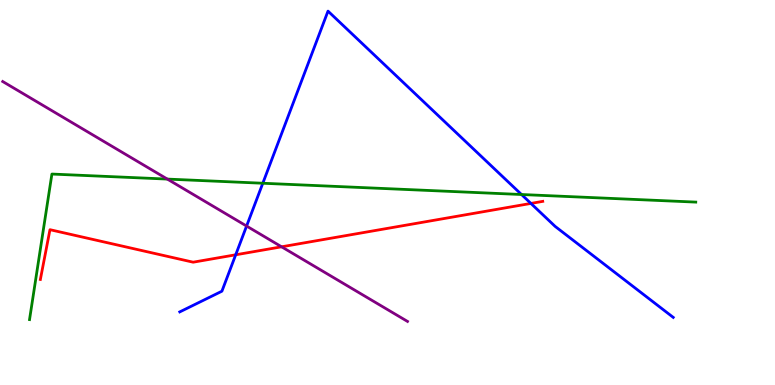[{'lines': ['blue', 'red'], 'intersections': [{'x': 3.04, 'y': 3.38}, {'x': 6.85, 'y': 4.72}]}, {'lines': ['green', 'red'], 'intersections': []}, {'lines': ['purple', 'red'], 'intersections': [{'x': 3.63, 'y': 3.59}]}, {'lines': ['blue', 'green'], 'intersections': [{'x': 3.39, 'y': 5.24}, {'x': 6.73, 'y': 4.95}]}, {'lines': ['blue', 'purple'], 'intersections': [{'x': 3.18, 'y': 4.13}]}, {'lines': ['green', 'purple'], 'intersections': [{'x': 2.16, 'y': 5.35}]}]